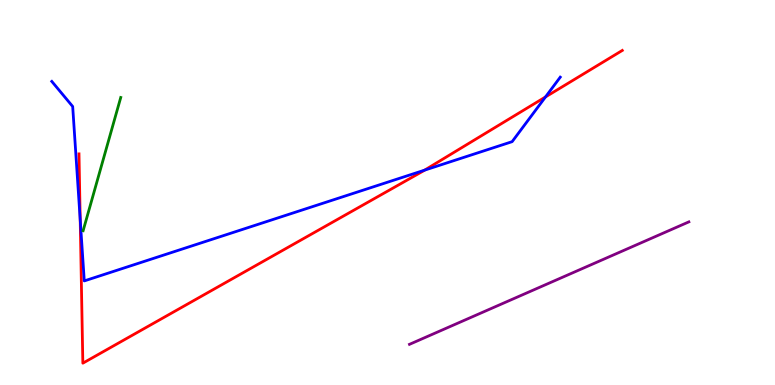[{'lines': ['blue', 'red'], 'intersections': [{'x': 1.03, 'y': 4.29}, {'x': 5.48, 'y': 5.58}, {'x': 7.04, 'y': 7.48}]}, {'lines': ['green', 'red'], 'intersections': []}, {'lines': ['purple', 'red'], 'intersections': []}, {'lines': ['blue', 'green'], 'intersections': []}, {'lines': ['blue', 'purple'], 'intersections': []}, {'lines': ['green', 'purple'], 'intersections': []}]